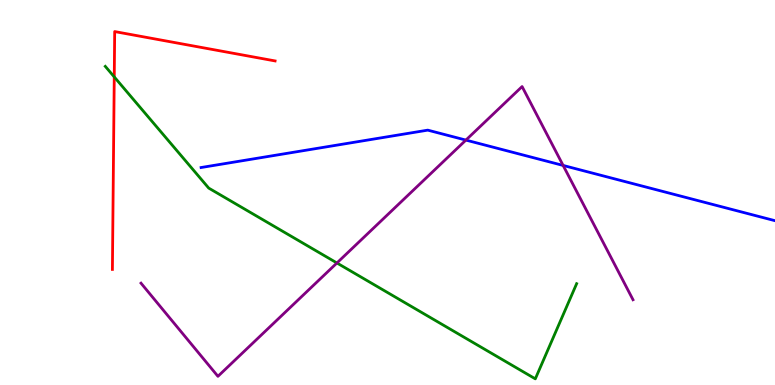[{'lines': ['blue', 'red'], 'intersections': []}, {'lines': ['green', 'red'], 'intersections': [{'x': 1.47, 'y': 8.0}]}, {'lines': ['purple', 'red'], 'intersections': []}, {'lines': ['blue', 'green'], 'intersections': []}, {'lines': ['blue', 'purple'], 'intersections': [{'x': 6.01, 'y': 6.36}, {'x': 7.27, 'y': 5.7}]}, {'lines': ['green', 'purple'], 'intersections': [{'x': 4.35, 'y': 3.17}]}]